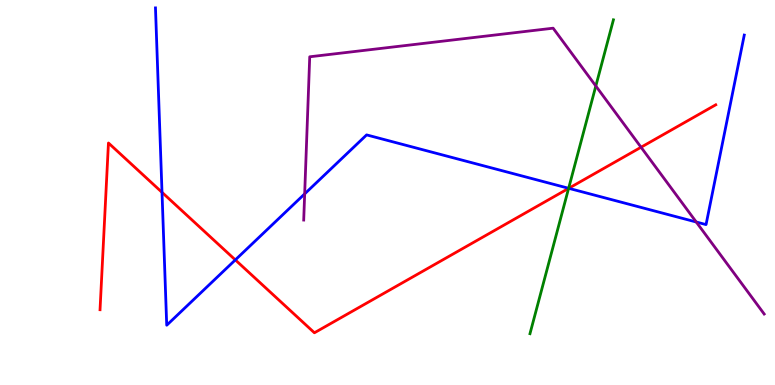[{'lines': ['blue', 'red'], 'intersections': [{'x': 2.09, 'y': 5.0}, {'x': 3.04, 'y': 3.25}, {'x': 7.34, 'y': 5.11}]}, {'lines': ['green', 'red'], 'intersections': [{'x': 7.34, 'y': 5.11}]}, {'lines': ['purple', 'red'], 'intersections': [{'x': 8.27, 'y': 6.18}]}, {'lines': ['blue', 'green'], 'intersections': [{'x': 7.34, 'y': 5.11}]}, {'lines': ['blue', 'purple'], 'intersections': [{'x': 3.93, 'y': 4.96}, {'x': 8.98, 'y': 4.23}]}, {'lines': ['green', 'purple'], 'intersections': [{'x': 7.69, 'y': 7.77}]}]